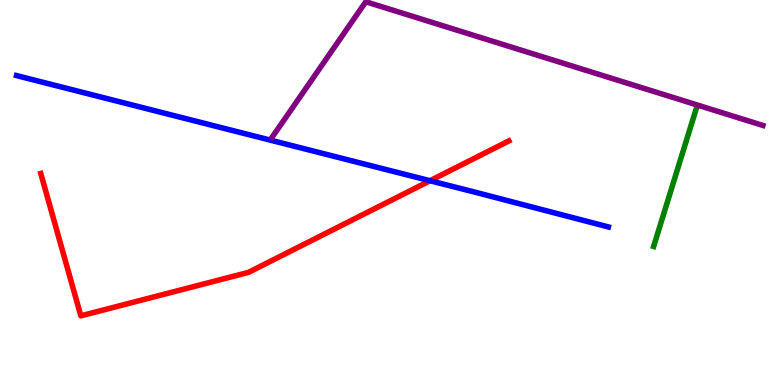[{'lines': ['blue', 'red'], 'intersections': [{'x': 5.55, 'y': 5.31}]}, {'lines': ['green', 'red'], 'intersections': []}, {'lines': ['purple', 'red'], 'intersections': []}, {'lines': ['blue', 'green'], 'intersections': []}, {'lines': ['blue', 'purple'], 'intersections': []}, {'lines': ['green', 'purple'], 'intersections': []}]